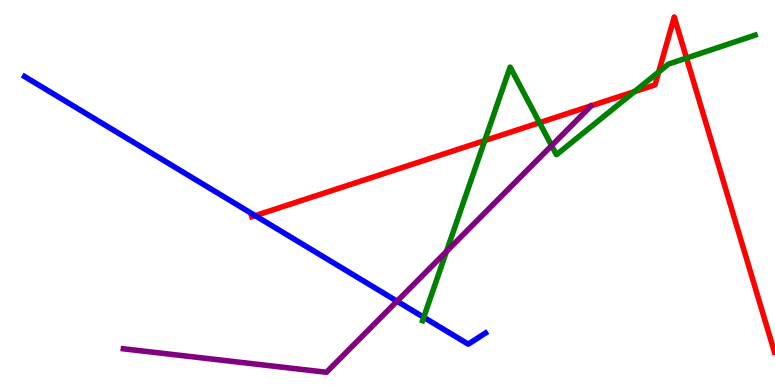[{'lines': ['blue', 'red'], 'intersections': [{'x': 3.29, 'y': 4.4}]}, {'lines': ['green', 'red'], 'intersections': [{'x': 6.25, 'y': 6.35}, {'x': 6.96, 'y': 6.81}, {'x': 8.19, 'y': 7.62}, {'x': 8.5, 'y': 8.13}, {'x': 8.86, 'y': 8.49}]}, {'lines': ['purple', 'red'], 'intersections': []}, {'lines': ['blue', 'green'], 'intersections': [{'x': 5.47, 'y': 1.76}]}, {'lines': ['blue', 'purple'], 'intersections': [{'x': 5.12, 'y': 2.18}]}, {'lines': ['green', 'purple'], 'intersections': [{'x': 5.76, 'y': 3.47}, {'x': 7.12, 'y': 6.22}]}]